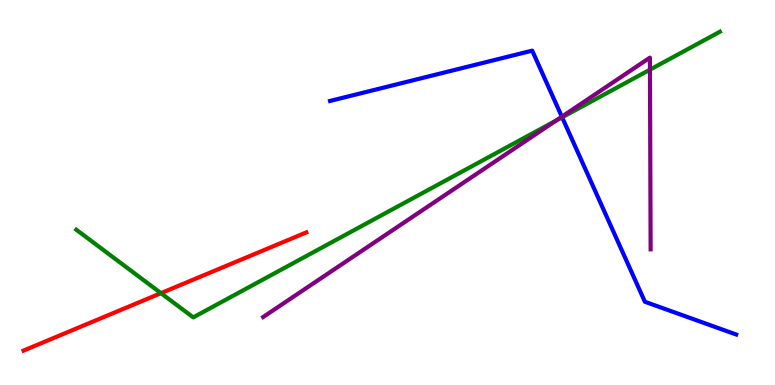[{'lines': ['blue', 'red'], 'intersections': []}, {'lines': ['green', 'red'], 'intersections': [{'x': 2.08, 'y': 2.39}]}, {'lines': ['purple', 'red'], 'intersections': []}, {'lines': ['blue', 'green'], 'intersections': [{'x': 7.25, 'y': 6.95}]}, {'lines': ['blue', 'purple'], 'intersections': [{'x': 7.25, 'y': 6.97}]}, {'lines': ['green', 'purple'], 'intersections': [{'x': 7.17, 'y': 6.87}, {'x': 8.39, 'y': 8.19}]}]